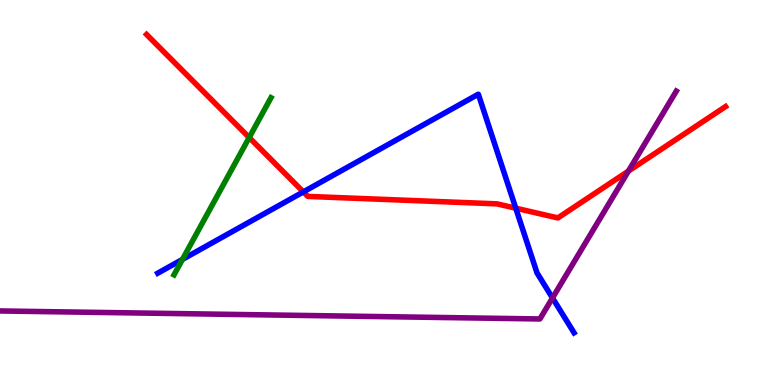[{'lines': ['blue', 'red'], 'intersections': [{'x': 3.91, 'y': 5.02}, {'x': 6.66, 'y': 4.59}]}, {'lines': ['green', 'red'], 'intersections': [{'x': 3.22, 'y': 6.43}]}, {'lines': ['purple', 'red'], 'intersections': [{'x': 8.11, 'y': 5.56}]}, {'lines': ['blue', 'green'], 'intersections': [{'x': 2.35, 'y': 3.26}]}, {'lines': ['blue', 'purple'], 'intersections': [{'x': 7.13, 'y': 2.26}]}, {'lines': ['green', 'purple'], 'intersections': []}]